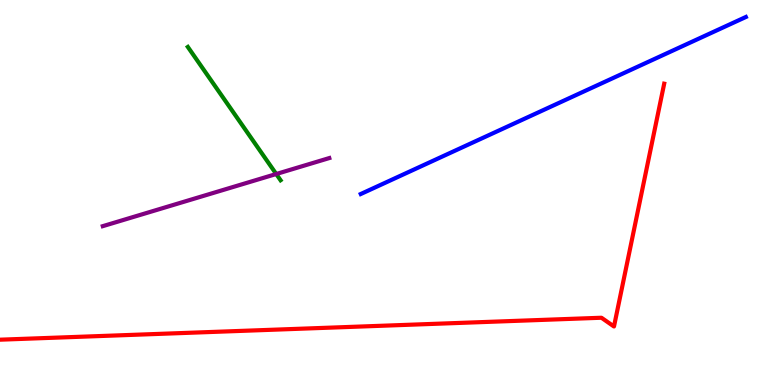[{'lines': ['blue', 'red'], 'intersections': []}, {'lines': ['green', 'red'], 'intersections': []}, {'lines': ['purple', 'red'], 'intersections': []}, {'lines': ['blue', 'green'], 'intersections': []}, {'lines': ['blue', 'purple'], 'intersections': []}, {'lines': ['green', 'purple'], 'intersections': [{'x': 3.56, 'y': 5.48}]}]